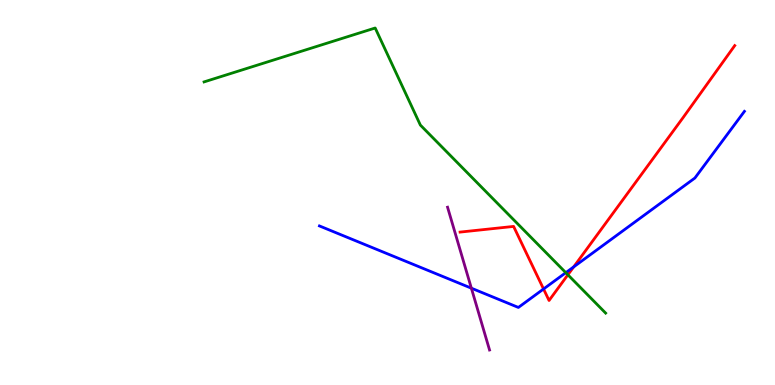[{'lines': ['blue', 'red'], 'intersections': [{'x': 7.01, 'y': 2.49}, {'x': 7.4, 'y': 3.07}]}, {'lines': ['green', 'red'], 'intersections': [{'x': 7.33, 'y': 2.86}]}, {'lines': ['purple', 'red'], 'intersections': []}, {'lines': ['blue', 'green'], 'intersections': [{'x': 7.3, 'y': 2.92}]}, {'lines': ['blue', 'purple'], 'intersections': [{'x': 6.08, 'y': 2.51}]}, {'lines': ['green', 'purple'], 'intersections': []}]